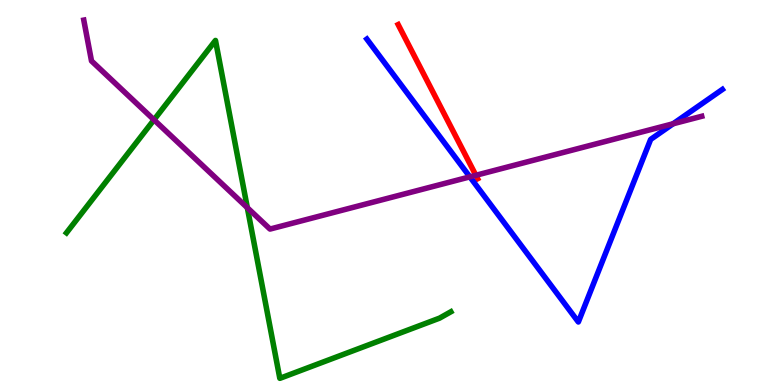[{'lines': ['blue', 'red'], 'intersections': []}, {'lines': ['green', 'red'], 'intersections': []}, {'lines': ['purple', 'red'], 'intersections': [{'x': 6.14, 'y': 5.45}]}, {'lines': ['blue', 'green'], 'intersections': []}, {'lines': ['blue', 'purple'], 'intersections': [{'x': 6.06, 'y': 5.41}, {'x': 8.69, 'y': 6.79}]}, {'lines': ['green', 'purple'], 'intersections': [{'x': 1.99, 'y': 6.89}, {'x': 3.19, 'y': 4.6}]}]